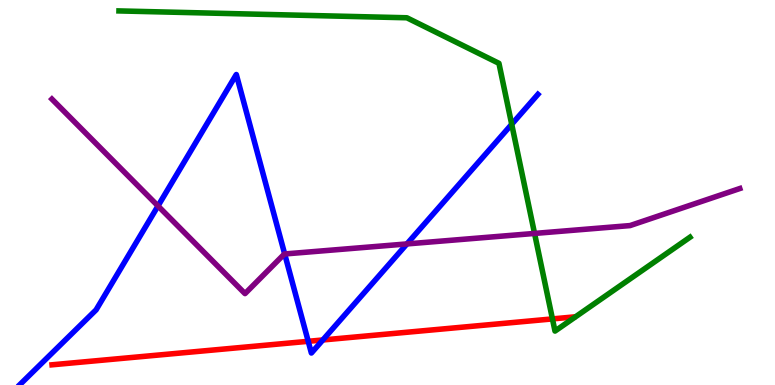[{'lines': ['blue', 'red'], 'intersections': [{'x': 3.98, 'y': 1.13}, {'x': 4.17, 'y': 1.17}]}, {'lines': ['green', 'red'], 'intersections': [{'x': 7.13, 'y': 1.72}]}, {'lines': ['purple', 'red'], 'intersections': []}, {'lines': ['blue', 'green'], 'intersections': [{'x': 6.6, 'y': 6.77}]}, {'lines': ['blue', 'purple'], 'intersections': [{'x': 2.04, 'y': 4.65}, {'x': 3.67, 'y': 3.4}, {'x': 5.25, 'y': 3.66}]}, {'lines': ['green', 'purple'], 'intersections': [{'x': 6.9, 'y': 3.94}]}]